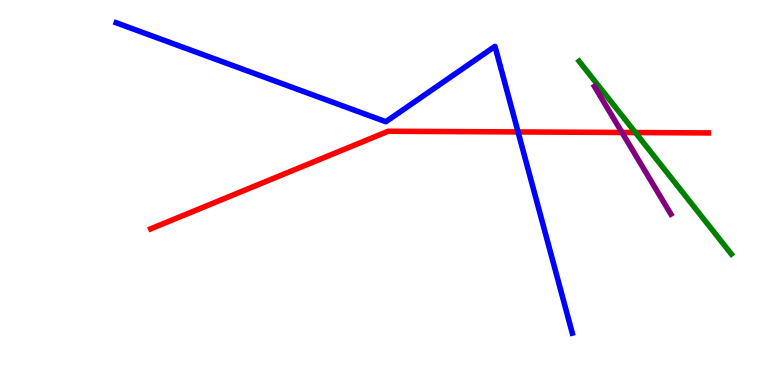[{'lines': ['blue', 'red'], 'intersections': [{'x': 6.68, 'y': 6.57}]}, {'lines': ['green', 'red'], 'intersections': [{'x': 8.2, 'y': 6.56}]}, {'lines': ['purple', 'red'], 'intersections': [{'x': 8.03, 'y': 6.56}]}, {'lines': ['blue', 'green'], 'intersections': []}, {'lines': ['blue', 'purple'], 'intersections': []}, {'lines': ['green', 'purple'], 'intersections': []}]